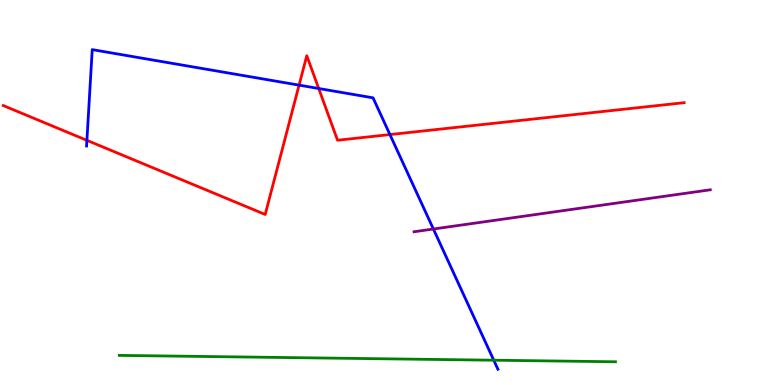[{'lines': ['blue', 'red'], 'intersections': [{'x': 1.12, 'y': 6.35}, {'x': 3.86, 'y': 7.79}, {'x': 4.11, 'y': 7.7}, {'x': 5.03, 'y': 6.5}]}, {'lines': ['green', 'red'], 'intersections': []}, {'lines': ['purple', 'red'], 'intersections': []}, {'lines': ['blue', 'green'], 'intersections': [{'x': 6.37, 'y': 0.644}]}, {'lines': ['blue', 'purple'], 'intersections': [{'x': 5.59, 'y': 4.05}]}, {'lines': ['green', 'purple'], 'intersections': []}]